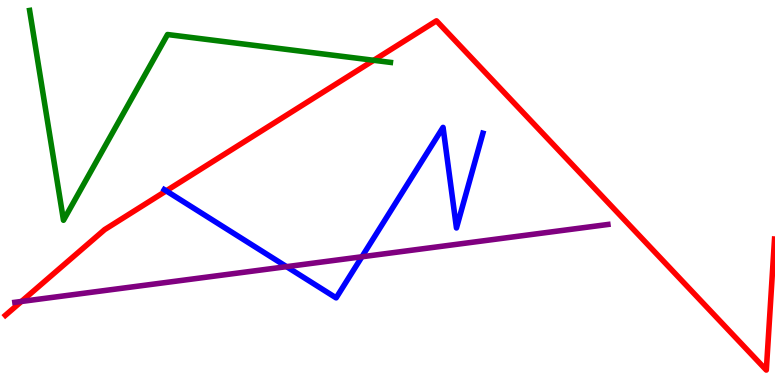[{'lines': ['blue', 'red'], 'intersections': [{'x': 2.14, 'y': 5.04}]}, {'lines': ['green', 'red'], 'intersections': [{'x': 4.82, 'y': 8.43}]}, {'lines': ['purple', 'red'], 'intersections': [{'x': 0.277, 'y': 2.17}]}, {'lines': ['blue', 'green'], 'intersections': []}, {'lines': ['blue', 'purple'], 'intersections': [{'x': 3.7, 'y': 3.07}, {'x': 4.67, 'y': 3.33}]}, {'lines': ['green', 'purple'], 'intersections': []}]